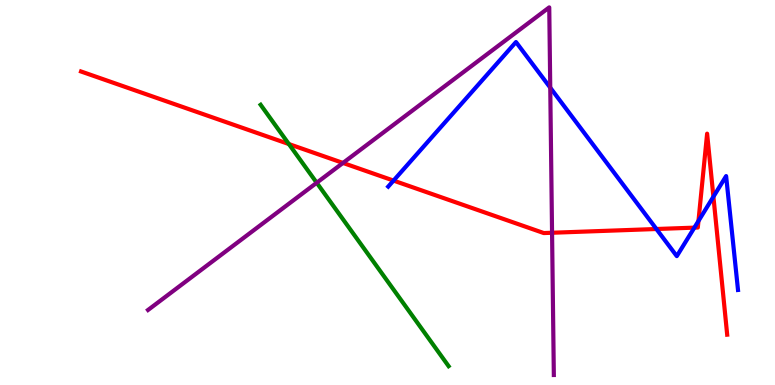[{'lines': ['blue', 'red'], 'intersections': [{'x': 5.08, 'y': 5.31}, {'x': 8.47, 'y': 4.05}, {'x': 8.96, 'y': 4.09}, {'x': 9.01, 'y': 4.26}, {'x': 9.21, 'y': 4.89}]}, {'lines': ['green', 'red'], 'intersections': [{'x': 3.73, 'y': 6.26}]}, {'lines': ['purple', 'red'], 'intersections': [{'x': 4.43, 'y': 5.77}, {'x': 7.12, 'y': 3.95}]}, {'lines': ['blue', 'green'], 'intersections': []}, {'lines': ['blue', 'purple'], 'intersections': [{'x': 7.1, 'y': 7.72}]}, {'lines': ['green', 'purple'], 'intersections': [{'x': 4.09, 'y': 5.25}]}]